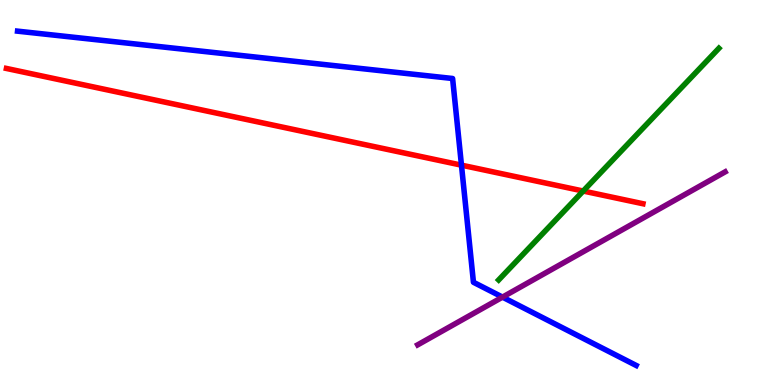[{'lines': ['blue', 'red'], 'intersections': [{'x': 5.95, 'y': 5.71}]}, {'lines': ['green', 'red'], 'intersections': [{'x': 7.53, 'y': 5.04}]}, {'lines': ['purple', 'red'], 'intersections': []}, {'lines': ['blue', 'green'], 'intersections': []}, {'lines': ['blue', 'purple'], 'intersections': [{'x': 6.48, 'y': 2.28}]}, {'lines': ['green', 'purple'], 'intersections': []}]